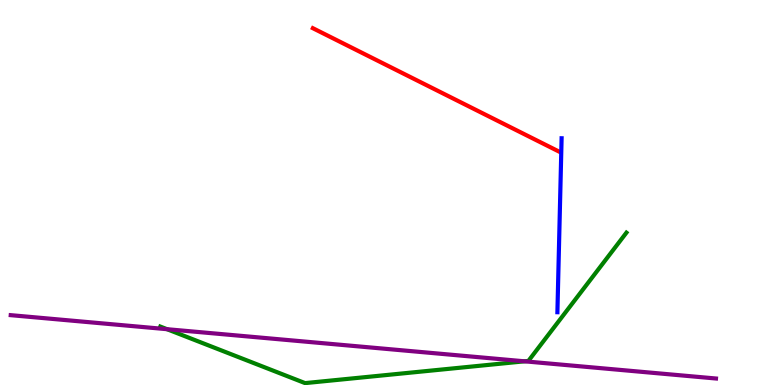[{'lines': ['blue', 'red'], 'intersections': []}, {'lines': ['green', 'red'], 'intersections': []}, {'lines': ['purple', 'red'], 'intersections': []}, {'lines': ['blue', 'green'], 'intersections': []}, {'lines': ['blue', 'purple'], 'intersections': []}, {'lines': ['green', 'purple'], 'intersections': [{'x': 2.16, 'y': 1.45}, {'x': 6.77, 'y': 0.615}]}]